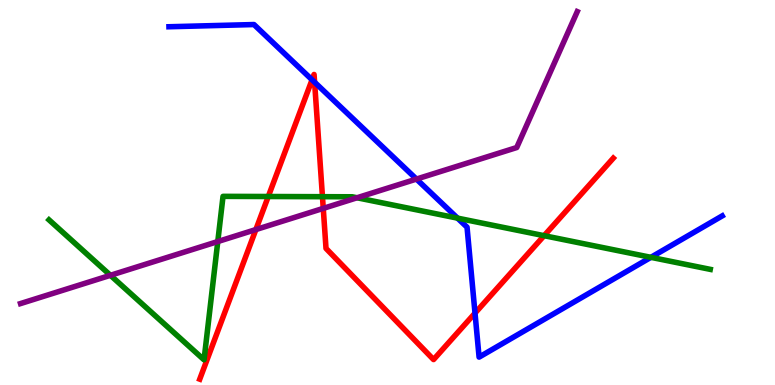[{'lines': ['blue', 'red'], 'intersections': [{'x': 4.03, 'y': 7.93}, {'x': 4.06, 'y': 7.86}, {'x': 6.13, 'y': 1.87}]}, {'lines': ['green', 'red'], 'intersections': [{'x': 3.46, 'y': 4.9}, {'x': 4.16, 'y': 4.89}, {'x': 7.02, 'y': 3.88}]}, {'lines': ['purple', 'red'], 'intersections': [{'x': 3.3, 'y': 4.04}, {'x': 4.17, 'y': 4.59}]}, {'lines': ['blue', 'green'], 'intersections': [{'x': 5.9, 'y': 4.33}, {'x': 8.4, 'y': 3.32}]}, {'lines': ['blue', 'purple'], 'intersections': [{'x': 5.37, 'y': 5.35}]}, {'lines': ['green', 'purple'], 'intersections': [{'x': 1.42, 'y': 2.85}, {'x': 2.81, 'y': 3.73}, {'x': 4.61, 'y': 4.86}]}]